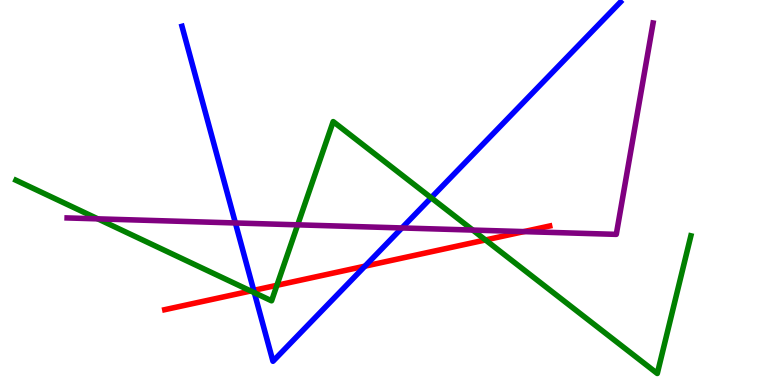[{'lines': ['blue', 'red'], 'intersections': [{'x': 3.27, 'y': 2.46}, {'x': 4.71, 'y': 3.09}]}, {'lines': ['green', 'red'], 'intersections': [{'x': 3.24, 'y': 2.44}, {'x': 3.57, 'y': 2.59}, {'x': 6.26, 'y': 3.77}]}, {'lines': ['purple', 'red'], 'intersections': [{'x': 6.76, 'y': 3.98}]}, {'lines': ['blue', 'green'], 'intersections': [{'x': 3.28, 'y': 2.4}, {'x': 5.56, 'y': 4.86}]}, {'lines': ['blue', 'purple'], 'intersections': [{'x': 3.04, 'y': 4.21}, {'x': 5.19, 'y': 4.08}]}, {'lines': ['green', 'purple'], 'intersections': [{'x': 1.26, 'y': 4.32}, {'x': 3.84, 'y': 4.16}, {'x': 6.1, 'y': 4.02}]}]